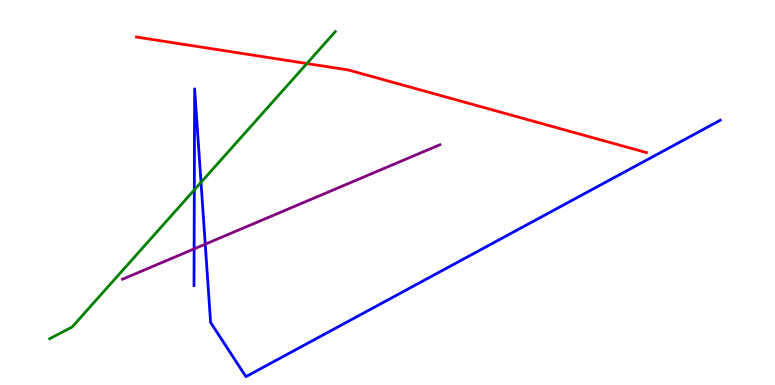[{'lines': ['blue', 'red'], 'intersections': []}, {'lines': ['green', 'red'], 'intersections': [{'x': 3.96, 'y': 8.35}]}, {'lines': ['purple', 'red'], 'intersections': []}, {'lines': ['blue', 'green'], 'intersections': [{'x': 2.51, 'y': 5.07}, {'x': 2.59, 'y': 5.26}]}, {'lines': ['blue', 'purple'], 'intersections': [{'x': 2.5, 'y': 3.54}, {'x': 2.65, 'y': 3.66}]}, {'lines': ['green', 'purple'], 'intersections': []}]